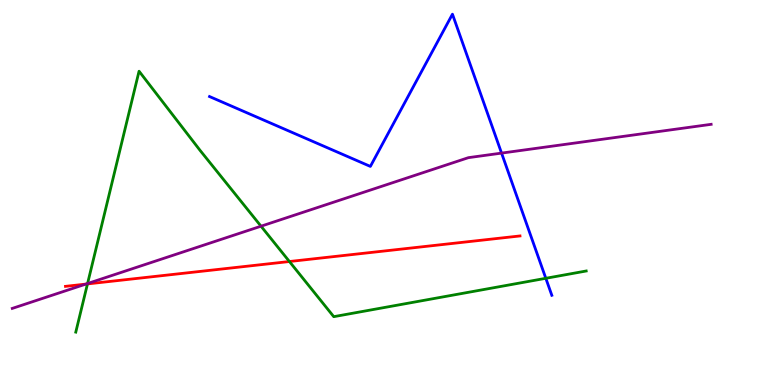[{'lines': ['blue', 'red'], 'intersections': []}, {'lines': ['green', 'red'], 'intersections': [{'x': 1.13, 'y': 2.63}, {'x': 3.73, 'y': 3.21}]}, {'lines': ['purple', 'red'], 'intersections': [{'x': 1.11, 'y': 2.62}]}, {'lines': ['blue', 'green'], 'intersections': [{'x': 7.04, 'y': 2.77}]}, {'lines': ['blue', 'purple'], 'intersections': [{'x': 6.47, 'y': 6.02}]}, {'lines': ['green', 'purple'], 'intersections': [{'x': 1.13, 'y': 2.64}, {'x': 3.37, 'y': 4.12}]}]